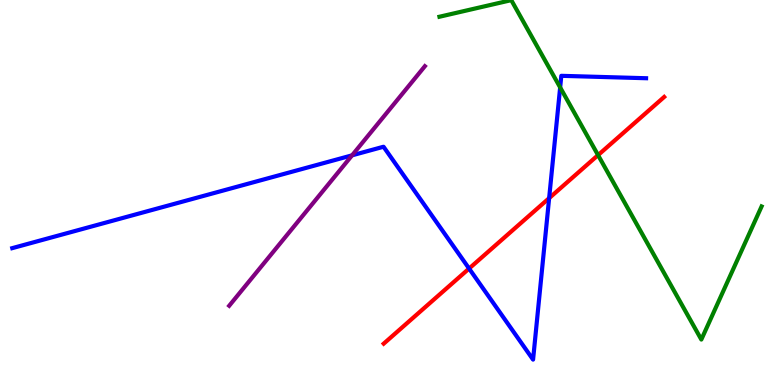[{'lines': ['blue', 'red'], 'intersections': [{'x': 6.05, 'y': 3.02}, {'x': 7.09, 'y': 4.85}]}, {'lines': ['green', 'red'], 'intersections': [{'x': 7.72, 'y': 5.97}]}, {'lines': ['purple', 'red'], 'intersections': []}, {'lines': ['blue', 'green'], 'intersections': [{'x': 7.23, 'y': 7.73}]}, {'lines': ['blue', 'purple'], 'intersections': [{'x': 4.54, 'y': 5.97}]}, {'lines': ['green', 'purple'], 'intersections': []}]